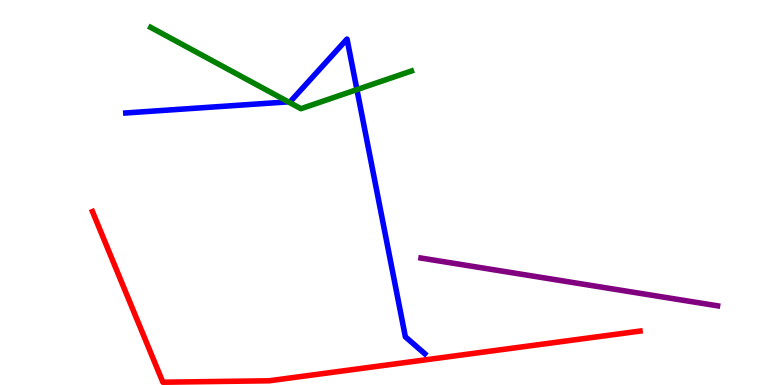[{'lines': ['blue', 'red'], 'intersections': []}, {'lines': ['green', 'red'], 'intersections': []}, {'lines': ['purple', 'red'], 'intersections': []}, {'lines': ['blue', 'green'], 'intersections': [{'x': 3.72, 'y': 7.35}, {'x': 4.61, 'y': 7.67}]}, {'lines': ['blue', 'purple'], 'intersections': []}, {'lines': ['green', 'purple'], 'intersections': []}]